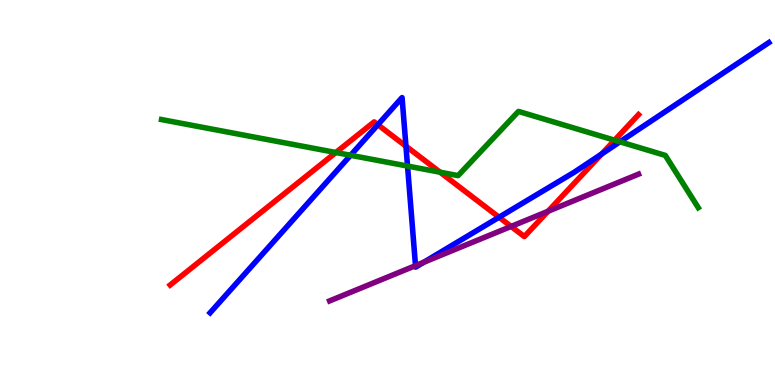[{'lines': ['blue', 'red'], 'intersections': [{'x': 4.88, 'y': 6.76}, {'x': 5.24, 'y': 6.2}, {'x': 6.44, 'y': 4.36}, {'x': 7.76, 'y': 6.0}]}, {'lines': ['green', 'red'], 'intersections': [{'x': 4.33, 'y': 6.04}, {'x': 5.68, 'y': 5.53}, {'x': 7.93, 'y': 6.36}]}, {'lines': ['purple', 'red'], 'intersections': [{'x': 6.59, 'y': 4.12}, {'x': 7.07, 'y': 4.51}]}, {'lines': ['blue', 'green'], 'intersections': [{'x': 4.52, 'y': 5.97}, {'x': 5.26, 'y': 5.69}, {'x': 8.0, 'y': 6.32}]}, {'lines': ['blue', 'purple'], 'intersections': [{'x': 5.36, 'y': 3.1}, {'x': 5.47, 'y': 3.19}]}, {'lines': ['green', 'purple'], 'intersections': []}]